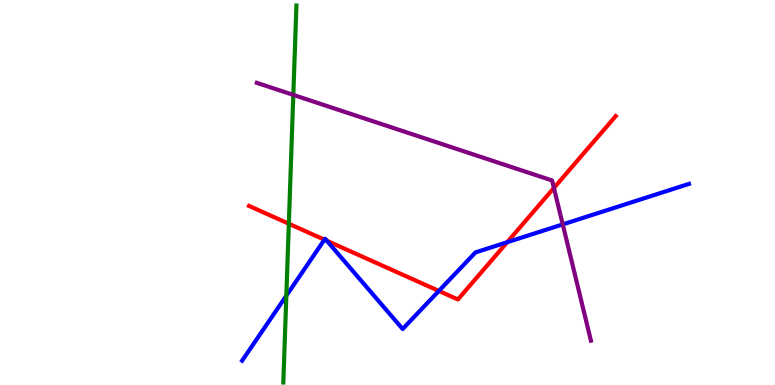[{'lines': ['blue', 'red'], 'intersections': [{'x': 4.19, 'y': 3.77}, {'x': 4.22, 'y': 3.75}, {'x': 5.66, 'y': 2.44}, {'x': 6.54, 'y': 3.71}]}, {'lines': ['green', 'red'], 'intersections': [{'x': 3.73, 'y': 4.19}]}, {'lines': ['purple', 'red'], 'intersections': [{'x': 7.15, 'y': 5.12}]}, {'lines': ['blue', 'green'], 'intersections': [{'x': 3.69, 'y': 2.32}]}, {'lines': ['blue', 'purple'], 'intersections': [{'x': 7.26, 'y': 4.17}]}, {'lines': ['green', 'purple'], 'intersections': [{'x': 3.78, 'y': 7.53}]}]